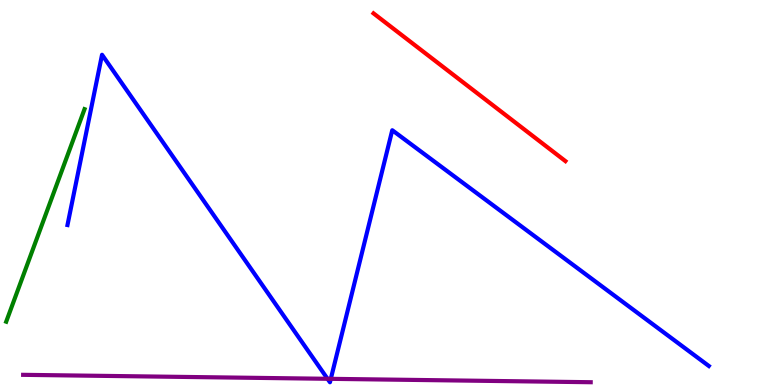[{'lines': ['blue', 'red'], 'intersections': []}, {'lines': ['green', 'red'], 'intersections': []}, {'lines': ['purple', 'red'], 'intersections': []}, {'lines': ['blue', 'green'], 'intersections': []}, {'lines': ['blue', 'purple'], 'intersections': [{'x': 4.23, 'y': 0.161}, {'x': 4.27, 'y': 0.16}]}, {'lines': ['green', 'purple'], 'intersections': []}]